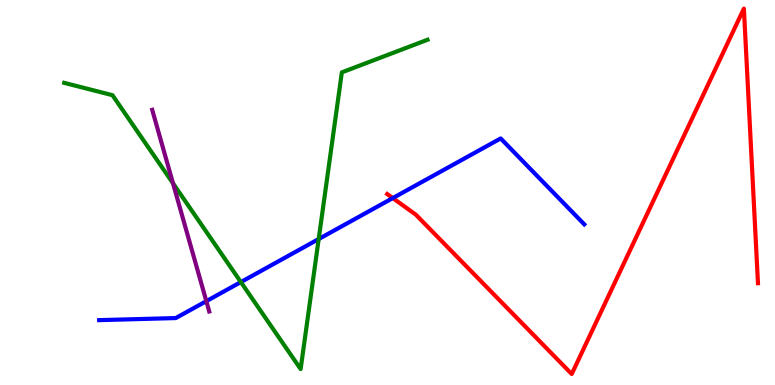[{'lines': ['blue', 'red'], 'intersections': [{'x': 5.07, 'y': 4.86}]}, {'lines': ['green', 'red'], 'intersections': []}, {'lines': ['purple', 'red'], 'intersections': []}, {'lines': ['blue', 'green'], 'intersections': [{'x': 3.11, 'y': 2.67}, {'x': 4.11, 'y': 3.79}]}, {'lines': ['blue', 'purple'], 'intersections': [{'x': 2.66, 'y': 2.18}]}, {'lines': ['green', 'purple'], 'intersections': [{'x': 2.23, 'y': 5.24}]}]